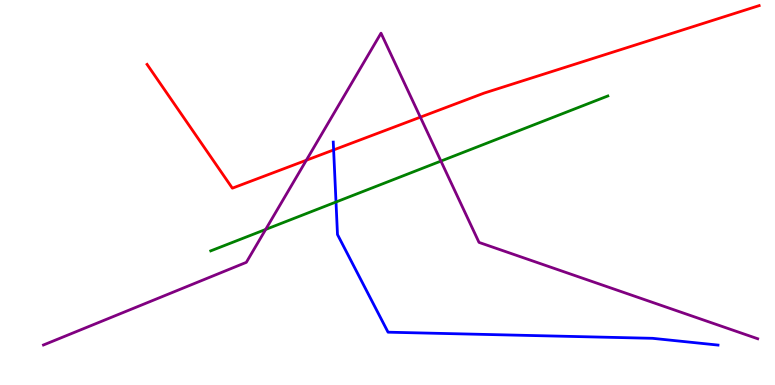[{'lines': ['blue', 'red'], 'intersections': [{'x': 4.3, 'y': 6.11}]}, {'lines': ['green', 'red'], 'intersections': []}, {'lines': ['purple', 'red'], 'intersections': [{'x': 3.95, 'y': 5.84}, {'x': 5.42, 'y': 6.96}]}, {'lines': ['blue', 'green'], 'intersections': [{'x': 4.34, 'y': 4.75}]}, {'lines': ['blue', 'purple'], 'intersections': []}, {'lines': ['green', 'purple'], 'intersections': [{'x': 3.43, 'y': 4.04}, {'x': 5.69, 'y': 5.82}]}]